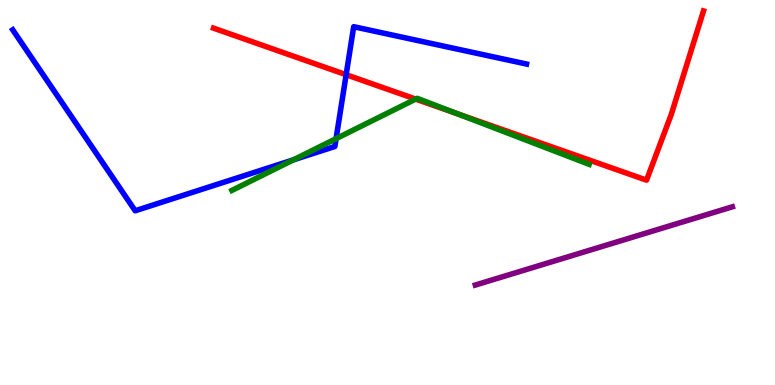[{'lines': ['blue', 'red'], 'intersections': [{'x': 4.47, 'y': 8.06}]}, {'lines': ['green', 'red'], 'intersections': [{'x': 5.36, 'y': 7.43}, {'x': 5.9, 'y': 7.05}]}, {'lines': ['purple', 'red'], 'intersections': []}, {'lines': ['blue', 'green'], 'intersections': [{'x': 3.79, 'y': 5.85}, {'x': 4.34, 'y': 6.4}]}, {'lines': ['blue', 'purple'], 'intersections': []}, {'lines': ['green', 'purple'], 'intersections': []}]